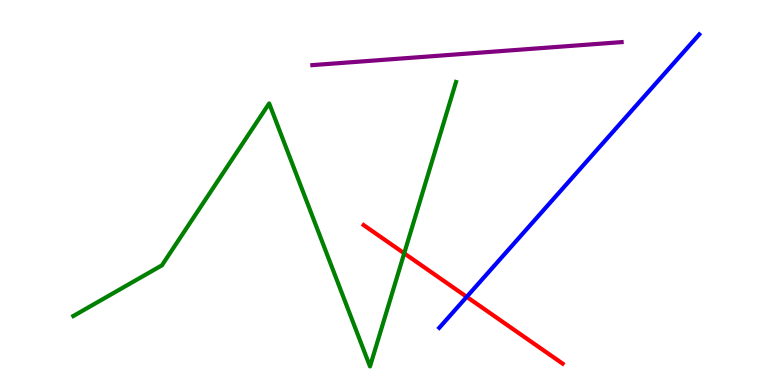[{'lines': ['blue', 'red'], 'intersections': [{'x': 6.02, 'y': 2.29}]}, {'lines': ['green', 'red'], 'intersections': [{'x': 5.22, 'y': 3.42}]}, {'lines': ['purple', 'red'], 'intersections': []}, {'lines': ['blue', 'green'], 'intersections': []}, {'lines': ['blue', 'purple'], 'intersections': []}, {'lines': ['green', 'purple'], 'intersections': []}]